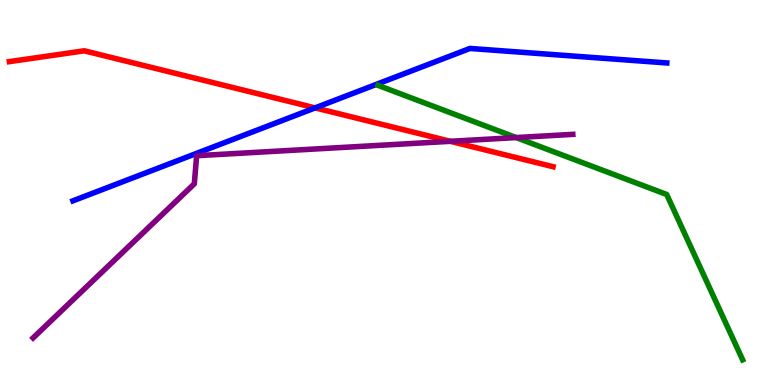[{'lines': ['blue', 'red'], 'intersections': [{'x': 4.07, 'y': 7.2}]}, {'lines': ['green', 'red'], 'intersections': []}, {'lines': ['purple', 'red'], 'intersections': [{'x': 5.81, 'y': 6.33}]}, {'lines': ['blue', 'green'], 'intersections': []}, {'lines': ['blue', 'purple'], 'intersections': []}, {'lines': ['green', 'purple'], 'intersections': [{'x': 6.66, 'y': 6.43}]}]